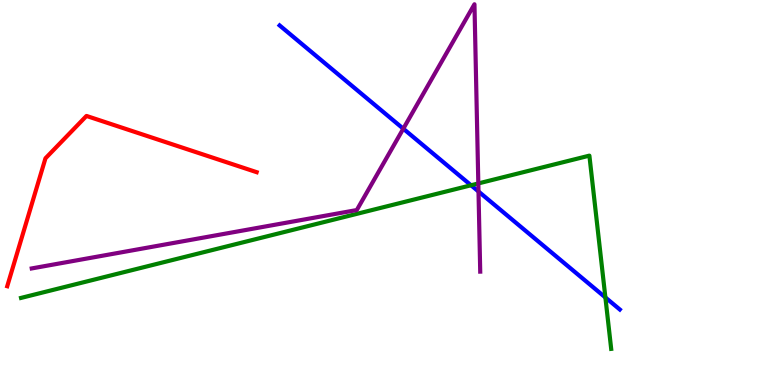[{'lines': ['blue', 'red'], 'intersections': []}, {'lines': ['green', 'red'], 'intersections': []}, {'lines': ['purple', 'red'], 'intersections': []}, {'lines': ['blue', 'green'], 'intersections': [{'x': 6.08, 'y': 5.19}, {'x': 7.81, 'y': 2.27}]}, {'lines': ['blue', 'purple'], 'intersections': [{'x': 5.2, 'y': 6.66}, {'x': 6.17, 'y': 5.03}]}, {'lines': ['green', 'purple'], 'intersections': [{'x': 6.17, 'y': 5.24}]}]